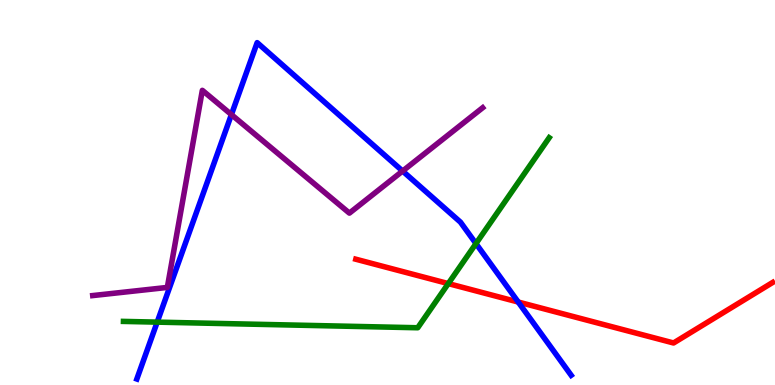[{'lines': ['blue', 'red'], 'intersections': [{'x': 6.69, 'y': 2.16}]}, {'lines': ['green', 'red'], 'intersections': [{'x': 5.78, 'y': 2.63}]}, {'lines': ['purple', 'red'], 'intersections': []}, {'lines': ['blue', 'green'], 'intersections': [{'x': 2.03, 'y': 1.63}, {'x': 6.14, 'y': 3.67}]}, {'lines': ['blue', 'purple'], 'intersections': [{'x': 2.99, 'y': 7.02}, {'x': 5.19, 'y': 5.56}]}, {'lines': ['green', 'purple'], 'intersections': []}]